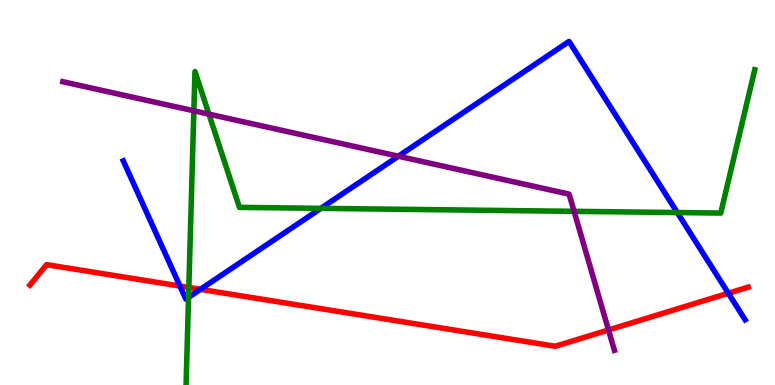[{'lines': ['blue', 'red'], 'intersections': [{'x': 2.32, 'y': 2.57}, {'x': 2.59, 'y': 2.48}, {'x': 9.4, 'y': 2.38}]}, {'lines': ['green', 'red'], 'intersections': [{'x': 2.44, 'y': 2.53}]}, {'lines': ['purple', 'red'], 'intersections': [{'x': 7.85, 'y': 1.43}]}, {'lines': ['blue', 'green'], 'intersections': [{'x': 2.43, 'y': 2.28}, {'x': 4.14, 'y': 4.59}, {'x': 8.74, 'y': 4.48}]}, {'lines': ['blue', 'purple'], 'intersections': [{'x': 5.14, 'y': 5.94}]}, {'lines': ['green', 'purple'], 'intersections': [{'x': 2.5, 'y': 7.12}, {'x': 2.7, 'y': 7.03}, {'x': 7.41, 'y': 4.51}]}]